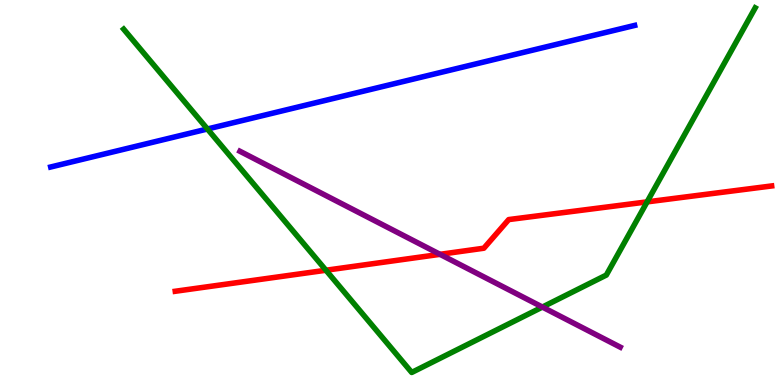[{'lines': ['blue', 'red'], 'intersections': []}, {'lines': ['green', 'red'], 'intersections': [{'x': 4.21, 'y': 2.98}, {'x': 8.35, 'y': 4.76}]}, {'lines': ['purple', 'red'], 'intersections': [{'x': 5.68, 'y': 3.39}]}, {'lines': ['blue', 'green'], 'intersections': [{'x': 2.68, 'y': 6.65}]}, {'lines': ['blue', 'purple'], 'intersections': []}, {'lines': ['green', 'purple'], 'intersections': [{'x': 7.0, 'y': 2.02}]}]